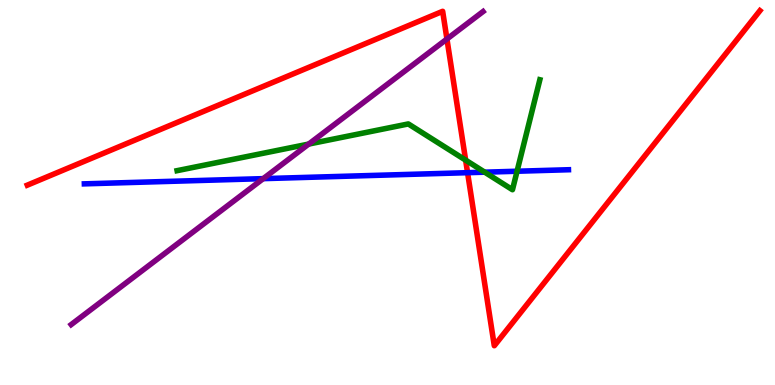[{'lines': ['blue', 'red'], 'intersections': [{'x': 6.03, 'y': 5.51}]}, {'lines': ['green', 'red'], 'intersections': [{'x': 6.01, 'y': 5.84}]}, {'lines': ['purple', 'red'], 'intersections': [{'x': 5.77, 'y': 8.99}]}, {'lines': ['blue', 'green'], 'intersections': [{'x': 6.25, 'y': 5.53}, {'x': 6.67, 'y': 5.55}]}, {'lines': ['blue', 'purple'], 'intersections': [{'x': 3.4, 'y': 5.36}]}, {'lines': ['green', 'purple'], 'intersections': [{'x': 3.98, 'y': 6.26}]}]